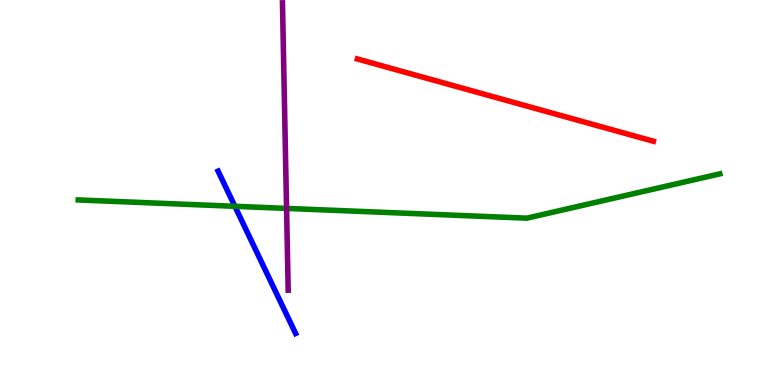[{'lines': ['blue', 'red'], 'intersections': []}, {'lines': ['green', 'red'], 'intersections': []}, {'lines': ['purple', 'red'], 'intersections': []}, {'lines': ['blue', 'green'], 'intersections': [{'x': 3.03, 'y': 4.64}]}, {'lines': ['blue', 'purple'], 'intersections': []}, {'lines': ['green', 'purple'], 'intersections': [{'x': 3.7, 'y': 4.59}]}]